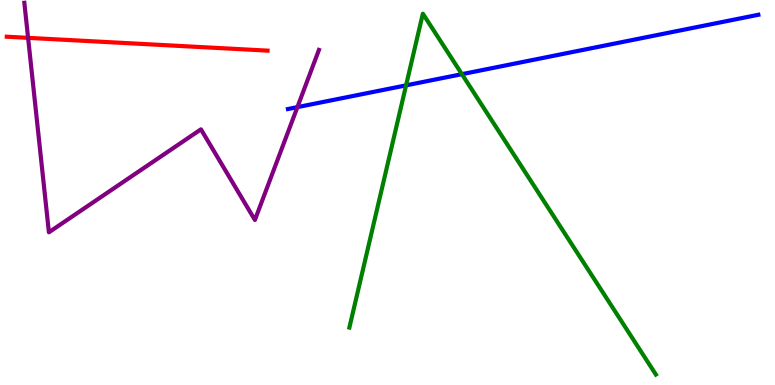[{'lines': ['blue', 'red'], 'intersections': []}, {'lines': ['green', 'red'], 'intersections': []}, {'lines': ['purple', 'red'], 'intersections': [{'x': 0.363, 'y': 9.02}]}, {'lines': ['blue', 'green'], 'intersections': [{'x': 5.24, 'y': 7.78}, {'x': 5.96, 'y': 8.07}]}, {'lines': ['blue', 'purple'], 'intersections': [{'x': 3.84, 'y': 7.22}]}, {'lines': ['green', 'purple'], 'intersections': []}]